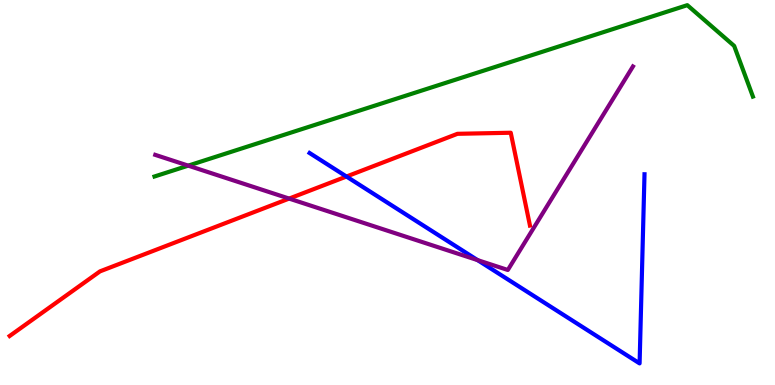[{'lines': ['blue', 'red'], 'intersections': [{'x': 4.47, 'y': 5.41}]}, {'lines': ['green', 'red'], 'intersections': []}, {'lines': ['purple', 'red'], 'intersections': [{'x': 3.73, 'y': 4.84}]}, {'lines': ['blue', 'green'], 'intersections': []}, {'lines': ['blue', 'purple'], 'intersections': [{'x': 6.16, 'y': 3.24}]}, {'lines': ['green', 'purple'], 'intersections': [{'x': 2.43, 'y': 5.7}]}]